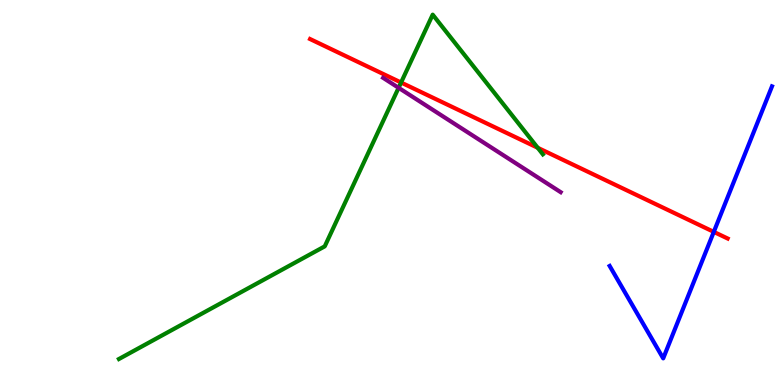[{'lines': ['blue', 'red'], 'intersections': [{'x': 9.21, 'y': 3.98}]}, {'lines': ['green', 'red'], 'intersections': [{'x': 5.18, 'y': 7.86}, {'x': 6.94, 'y': 6.16}]}, {'lines': ['purple', 'red'], 'intersections': []}, {'lines': ['blue', 'green'], 'intersections': []}, {'lines': ['blue', 'purple'], 'intersections': []}, {'lines': ['green', 'purple'], 'intersections': [{'x': 5.14, 'y': 7.72}]}]